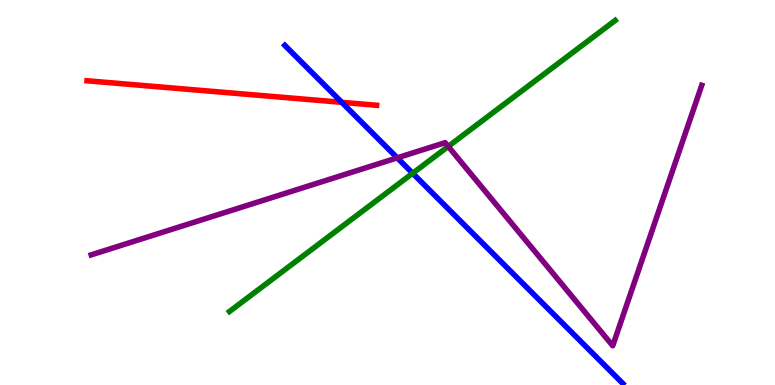[{'lines': ['blue', 'red'], 'intersections': [{'x': 4.41, 'y': 7.34}]}, {'lines': ['green', 'red'], 'intersections': []}, {'lines': ['purple', 'red'], 'intersections': []}, {'lines': ['blue', 'green'], 'intersections': [{'x': 5.32, 'y': 5.5}]}, {'lines': ['blue', 'purple'], 'intersections': [{'x': 5.13, 'y': 5.9}]}, {'lines': ['green', 'purple'], 'intersections': [{'x': 5.78, 'y': 6.2}]}]